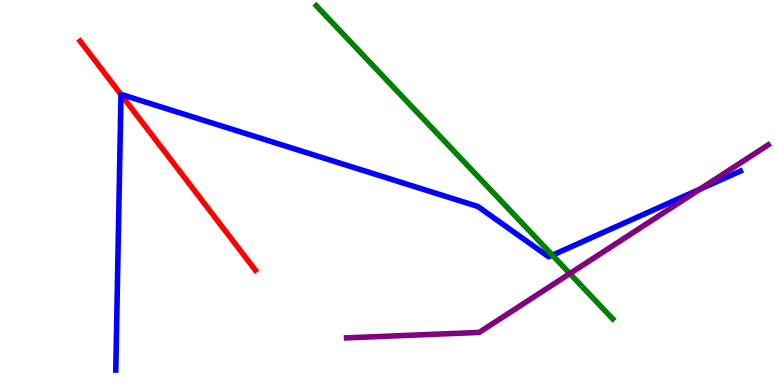[{'lines': ['blue', 'red'], 'intersections': [{'x': 1.56, 'y': 7.55}]}, {'lines': ['green', 'red'], 'intersections': []}, {'lines': ['purple', 'red'], 'intersections': []}, {'lines': ['blue', 'green'], 'intersections': [{'x': 7.13, 'y': 3.37}]}, {'lines': ['blue', 'purple'], 'intersections': [{'x': 9.03, 'y': 5.09}]}, {'lines': ['green', 'purple'], 'intersections': [{'x': 7.35, 'y': 2.89}]}]